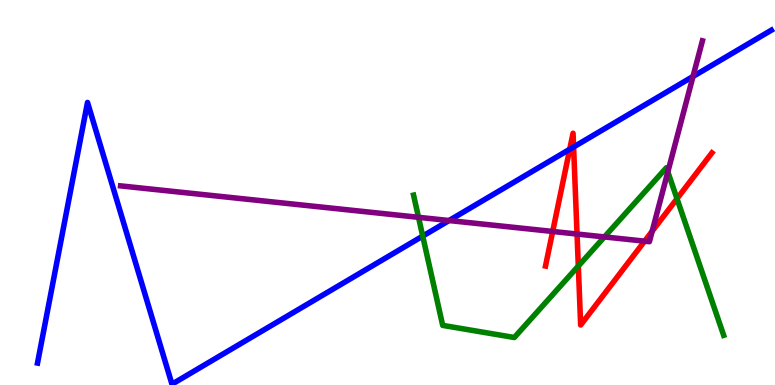[{'lines': ['blue', 'red'], 'intersections': [{'x': 7.35, 'y': 6.12}, {'x': 7.4, 'y': 6.18}]}, {'lines': ['green', 'red'], 'intersections': [{'x': 7.46, 'y': 3.09}, {'x': 8.74, 'y': 4.84}]}, {'lines': ['purple', 'red'], 'intersections': [{'x': 7.13, 'y': 3.99}, {'x': 7.45, 'y': 3.92}, {'x': 8.32, 'y': 3.74}, {'x': 8.42, 'y': 3.99}]}, {'lines': ['blue', 'green'], 'intersections': [{'x': 5.45, 'y': 3.87}]}, {'lines': ['blue', 'purple'], 'intersections': [{'x': 5.79, 'y': 4.27}, {'x': 8.94, 'y': 8.01}]}, {'lines': ['green', 'purple'], 'intersections': [{'x': 5.4, 'y': 4.36}, {'x': 7.8, 'y': 3.85}, {'x': 8.62, 'y': 5.54}]}]